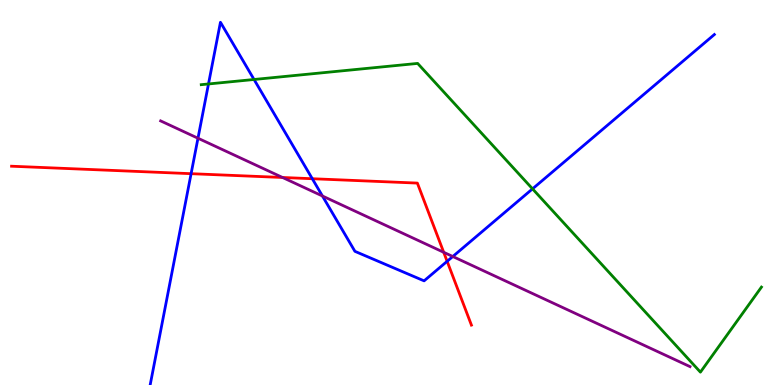[{'lines': ['blue', 'red'], 'intersections': [{'x': 2.47, 'y': 5.49}, {'x': 4.03, 'y': 5.36}, {'x': 5.77, 'y': 3.21}]}, {'lines': ['green', 'red'], 'intersections': []}, {'lines': ['purple', 'red'], 'intersections': [{'x': 3.65, 'y': 5.39}, {'x': 5.73, 'y': 3.45}]}, {'lines': ['blue', 'green'], 'intersections': [{'x': 2.69, 'y': 7.82}, {'x': 3.28, 'y': 7.94}, {'x': 6.87, 'y': 5.09}]}, {'lines': ['blue', 'purple'], 'intersections': [{'x': 2.55, 'y': 6.41}, {'x': 4.16, 'y': 4.91}, {'x': 5.84, 'y': 3.34}]}, {'lines': ['green', 'purple'], 'intersections': []}]